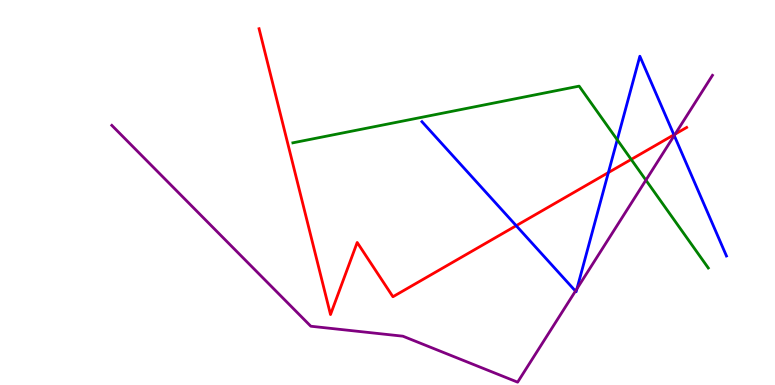[{'lines': ['blue', 'red'], 'intersections': [{'x': 6.66, 'y': 4.14}, {'x': 7.85, 'y': 5.52}, {'x': 8.7, 'y': 6.5}]}, {'lines': ['green', 'red'], 'intersections': [{'x': 8.14, 'y': 5.86}]}, {'lines': ['purple', 'red'], 'intersections': [{'x': 8.71, 'y': 6.52}]}, {'lines': ['blue', 'green'], 'intersections': [{'x': 7.96, 'y': 6.37}]}, {'lines': ['blue', 'purple'], 'intersections': [{'x': 7.43, 'y': 2.44}, {'x': 7.44, 'y': 2.5}, {'x': 8.7, 'y': 6.48}]}, {'lines': ['green', 'purple'], 'intersections': [{'x': 8.33, 'y': 5.32}]}]